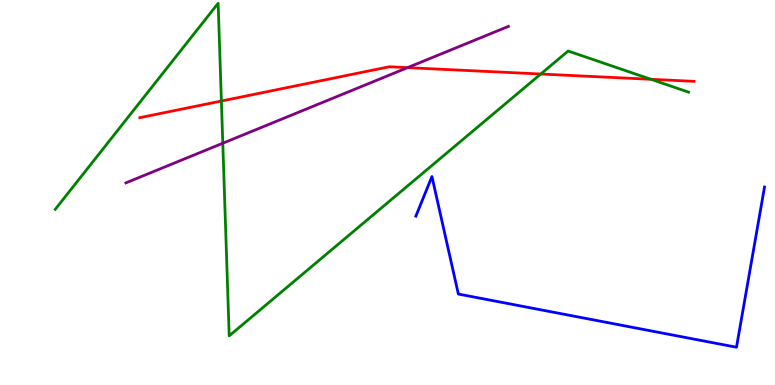[{'lines': ['blue', 'red'], 'intersections': []}, {'lines': ['green', 'red'], 'intersections': [{'x': 2.86, 'y': 7.38}, {'x': 6.98, 'y': 8.08}, {'x': 8.4, 'y': 7.94}]}, {'lines': ['purple', 'red'], 'intersections': [{'x': 5.26, 'y': 8.24}]}, {'lines': ['blue', 'green'], 'intersections': []}, {'lines': ['blue', 'purple'], 'intersections': []}, {'lines': ['green', 'purple'], 'intersections': [{'x': 2.87, 'y': 6.28}]}]